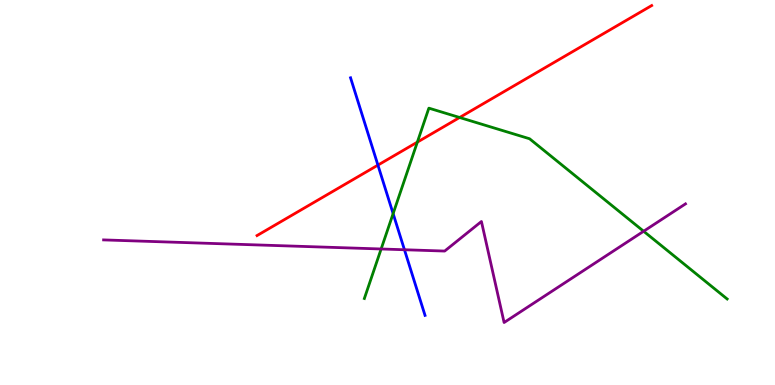[{'lines': ['blue', 'red'], 'intersections': [{'x': 4.88, 'y': 5.71}]}, {'lines': ['green', 'red'], 'intersections': [{'x': 5.39, 'y': 6.31}, {'x': 5.93, 'y': 6.95}]}, {'lines': ['purple', 'red'], 'intersections': []}, {'lines': ['blue', 'green'], 'intersections': [{'x': 5.07, 'y': 4.45}]}, {'lines': ['blue', 'purple'], 'intersections': [{'x': 5.22, 'y': 3.51}]}, {'lines': ['green', 'purple'], 'intersections': [{'x': 4.92, 'y': 3.53}, {'x': 8.3, 'y': 3.99}]}]